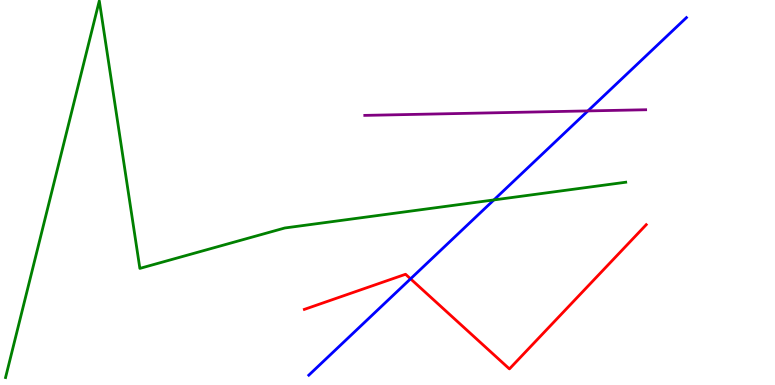[{'lines': ['blue', 'red'], 'intersections': [{'x': 5.3, 'y': 2.76}]}, {'lines': ['green', 'red'], 'intersections': []}, {'lines': ['purple', 'red'], 'intersections': []}, {'lines': ['blue', 'green'], 'intersections': [{'x': 6.37, 'y': 4.81}]}, {'lines': ['blue', 'purple'], 'intersections': [{'x': 7.59, 'y': 7.12}]}, {'lines': ['green', 'purple'], 'intersections': []}]